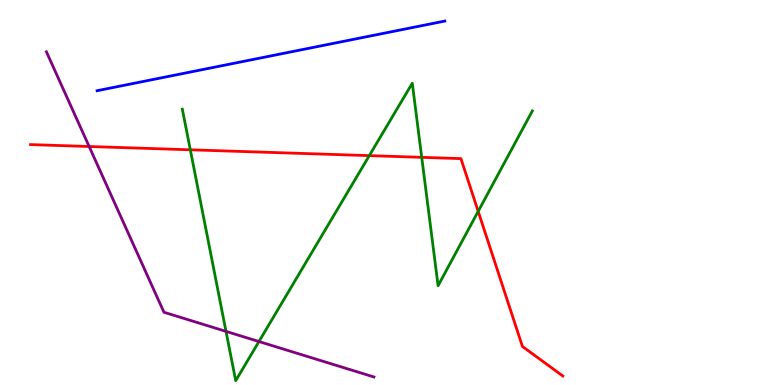[{'lines': ['blue', 'red'], 'intersections': []}, {'lines': ['green', 'red'], 'intersections': [{'x': 2.46, 'y': 6.11}, {'x': 4.77, 'y': 5.96}, {'x': 5.44, 'y': 5.91}, {'x': 6.17, 'y': 4.51}]}, {'lines': ['purple', 'red'], 'intersections': [{'x': 1.15, 'y': 6.19}]}, {'lines': ['blue', 'green'], 'intersections': []}, {'lines': ['blue', 'purple'], 'intersections': []}, {'lines': ['green', 'purple'], 'intersections': [{'x': 2.92, 'y': 1.39}, {'x': 3.34, 'y': 1.13}]}]